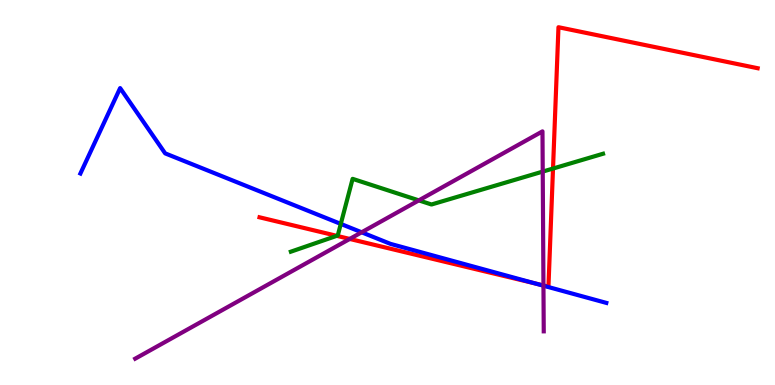[{'lines': ['blue', 'red'], 'intersections': [{'x': 6.91, 'y': 2.64}]}, {'lines': ['green', 'red'], 'intersections': [{'x': 4.35, 'y': 3.87}, {'x': 7.14, 'y': 5.62}]}, {'lines': ['purple', 'red'], 'intersections': [{'x': 4.51, 'y': 3.79}, {'x': 7.01, 'y': 2.59}]}, {'lines': ['blue', 'green'], 'intersections': [{'x': 4.4, 'y': 4.18}]}, {'lines': ['blue', 'purple'], 'intersections': [{'x': 4.67, 'y': 3.97}, {'x': 7.01, 'y': 2.58}]}, {'lines': ['green', 'purple'], 'intersections': [{'x': 5.4, 'y': 4.8}, {'x': 7.0, 'y': 5.54}]}]